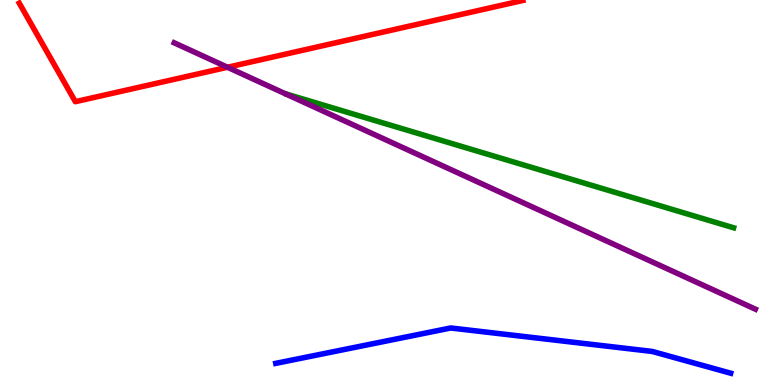[{'lines': ['blue', 'red'], 'intersections': []}, {'lines': ['green', 'red'], 'intersections': []}, {'lines': ['purple', 'red'], 'intersections': [{'x': 2.94, 'y': 8.25}]}, {'lines': ['blue', 'green'], 'intersections': []}, {'lines': ['blue', 'purple'], 'intersections': []}, {'lines': ['green', 'purple'], 'intersections': []}]